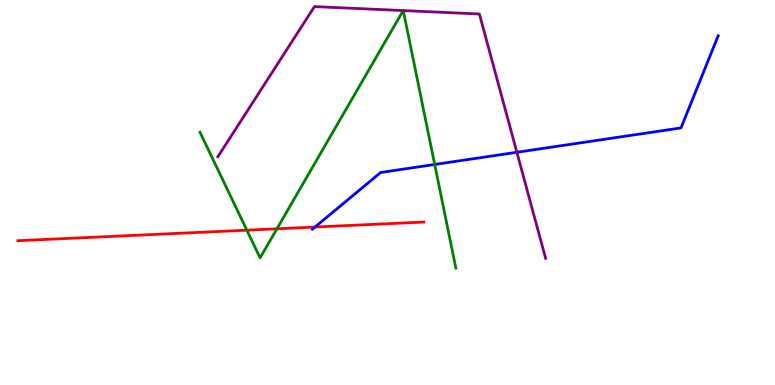[{'lines': ['blue', 'red'], 'intersections': [{'x': 4.06, 'y': 4.1}]}, {'lines': ['green', 'red'], 'intersections': [{'x': 3.19, 'y': 4.02}, {'x': 3.57, 'y': 4.06}]}, {'lines': ['purple', 'red'], 'intersections': []}, {'lines': ['blue', 'green'], 'intersections': [{'x': 5.61, 'y': 5.73}]}, {'lines': ['blue', 'purple'], 'intersections': [{'x': 6.67, 'y': 6.04}]}, {'lines': ['green', 'purple'], 'intersections': [{'x': 5.2, 'y': 9.73}, {'x': 5.2, 'y': 9.73}]}]